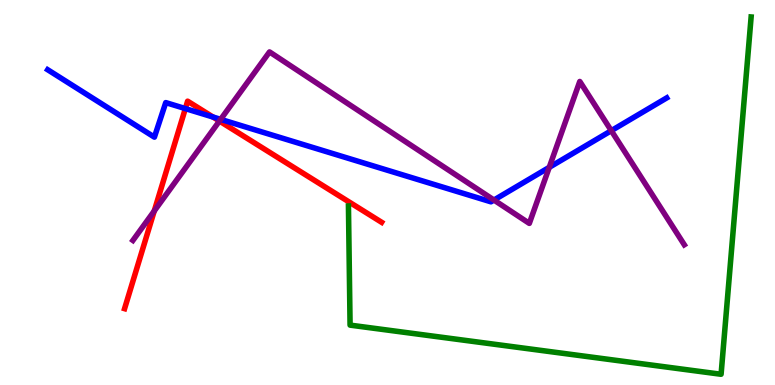[{'lines': ['blue', 'red'], 'intersections': [{'x': 2.39, 'y': 7.18}, {'x': 2.75, 'y': 6.96}]}, {'lines': ['green', 'red'], 'intersections': []}, {'lines': ['purple', 'red'], 'intersections': [{'x': 1.99, 'y': 4.52}, {'x': 2.83, 'y': 6.86}]}, {'lines': ['blue', 'green'], 'intersections': []}, {'lines': ['blue', 'purple'], 'intersections': [{'x': 2.85, 'y': 6.9}, {'x': 6.37, 'y': 4.8}, {'x': 7.09, 'y': 5.65}, {'x': 7.89, 'y': 6.61}]}, {'lines': ['green', 'purple'], 'intersections': []}]